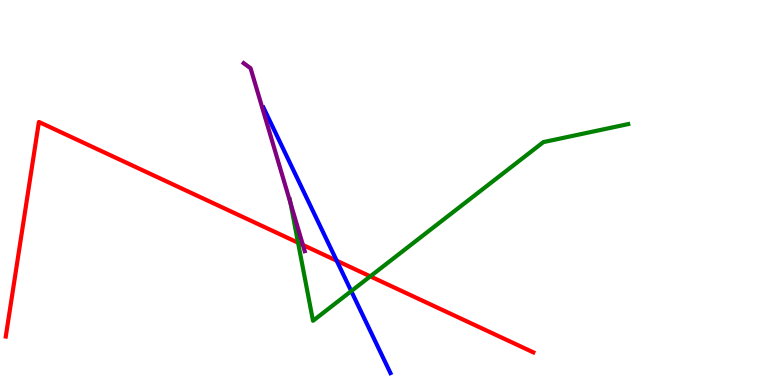[{'lines': ['blue', 'red'], 'intersections': [{'x': 4.34, 'y': 3.23}]}, {'lines': ['green', 'red'], 'intersections': [{'x': 3.85, 'y': 3.7}, {'x': 4.78, 'y': 2.82}]}, {'lines': ['purple', 'red'], 'intersections': [{'x': 3.91, 'y': 3.64}]}, {'lines': ['blue', 'green'], 'intersections': [{'x': 4.53, 'y': 2.44}]}, {'lines': ['blue', 'purple'], 'intersections': []}, {'lines': ['green', 'purple'], 'intersections': [{'x': 3.75, 'y': 4.73}]}]